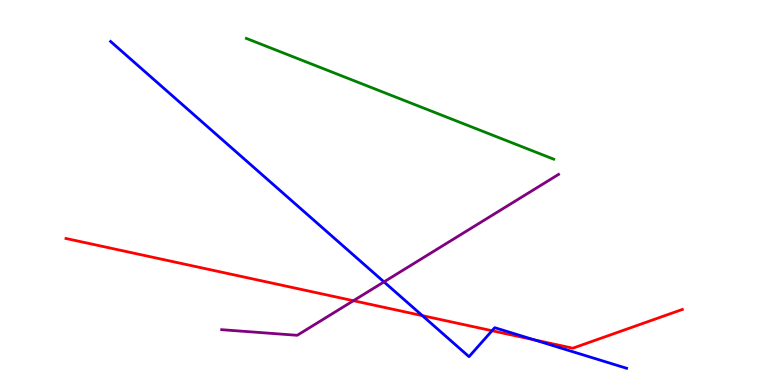[{'lines': ['blue', 'red'], 'intersections': [{'x': 5.45, 'y': 1.8}, {'x': 6.35, 'y': 1.41}, {'x': 6.9, 'y': 1.17}]}, {'lines': ['green', 'red'], 'intersections': []}, {'lines': ['purple', 'red'], 'intersections': [{'x': 4.56, 'y': 2.19}]}, {'lines': ['blue', 'green'], 'intersections': []}, {'lines': ['blue', 'purple'], 'intersections': [{'x': 4.95, 'y': 2.68}]}, {'lines': ['green', 'purple'], 'intersections': []}]